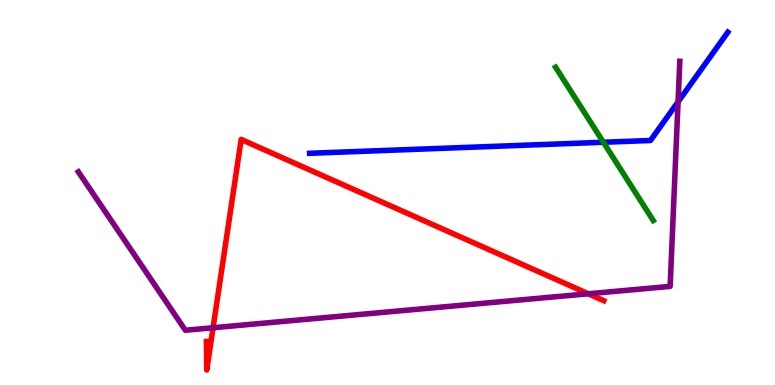[{'lines': ['blue', 'red'], 'intersections': []}, {'lines': ['green', 'red'], 'intersections': []}, {'lines': ['purple', 'red'], 'intersections': [{'x': 2.75, 'y': 1.49}, {'x': 7.59, 'y': 2.37}]}, {'lines': ['blue', 'green'], 'intersections': [{'x': 7.79, 'y': 6.3}]}, {'lines': ['blue', 'purple'], 'intersections': [{'x': 8.75, 'y': 7.35}]}, {'lines': ['green', 'purple'], 'intersections': []}]